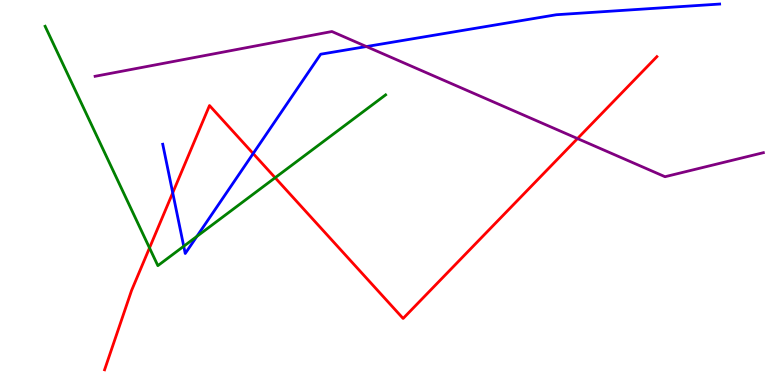[{'lines': ['blue', 'red'], 'intersections': [{'x': 2.23, 'y': 4.99}, {'x': 3.27, 'y': 6.01}]}, {'lines': ['green', 'red'], 'intersections': [{'x': 1.93, 'y': 3.56}, {'x': 3.55, 'y': 5.38}]}, {'lines': ['purple', 'red'], 'intersections': [{'x': 7.45, 'y': 6.4}]}, {'lines': ['blue', 'green'], 'intersections': [{'x': 2.37, 'y': 3.6}, {'x': 2.54, 'y': 3.86}]}, {'lines': ['blue', 'purple'], 'intersections': [{'x': 4.73, 'y': 8.79}]}, {'lines': ['green', 'purple'], 'intersections': []}]